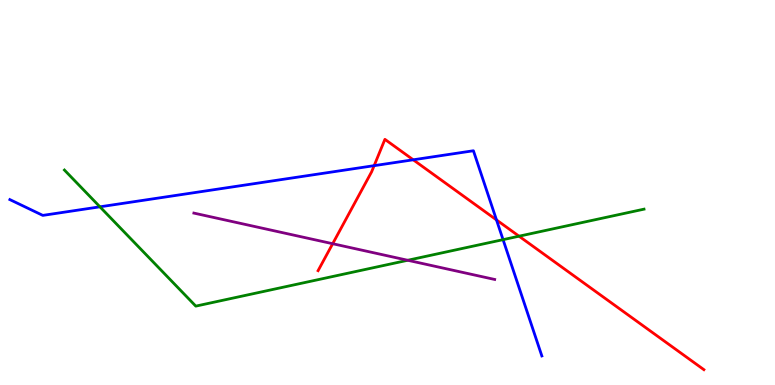[{'lines': ['blue', 'red'], 'intersections': [{'x': 4.83, 'y': 5.7}, {'x': 5.33, 'y': 5.85}, {'x': 6.41, 'y': 4.29}]}, {'lines': ['green', 'red'], 'intersections': [{'x': 6.7, 'y': 3.87}]}, {'lines': ['purple', 'red'], 'intersections': [{'x': 4.29, 'y': 3.67}]}, {'lines': ['blue', 'green'], 'intersections': [{'x': 1.29, 'y': 4.63}, {'x': 6.49, 'y': 3.78}]}, {'lines': ['blue', 'purple'], 'intersections': []}, {'lines': ['green', 'purple'], 'intersections': [{'x': 5.26, 'y': 3.24}]}]